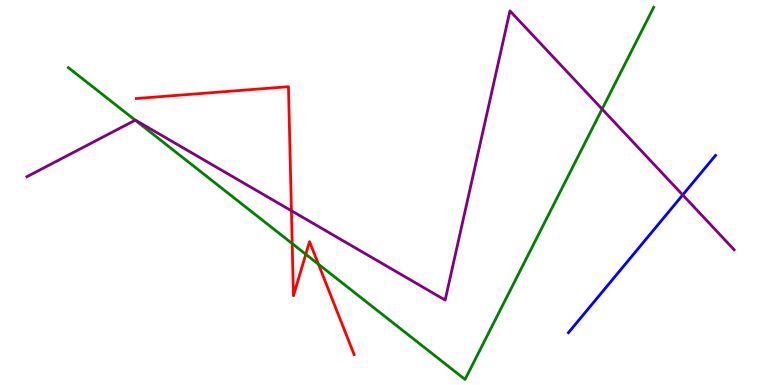[{'lines': ['blue', 'red'], 'intersections': []}, {'lines': ['green', 'red'], 'intersections': [{'x': 3.77, 'y': 3.67}, {'x': 3.95, 'y': 3.4}, {'x': 4.11, 'y': 3.14}]}, {'lines': ['purple', 'red'], 'intersections': [{'x': 3.76, 'y': 4.53}]}, {'lines': ['blue', 'green'], 'intersections': []}, {'lines': ['blue', 'purple'], 'intersections': [{'x': 8.81, 'y': 4.94}]}, {'lines': ['green', 'purple'], 'intersections': [{'x': 1.74, 'y': 6.88}, {'x': 7.77, 'y': 7.17}]}]